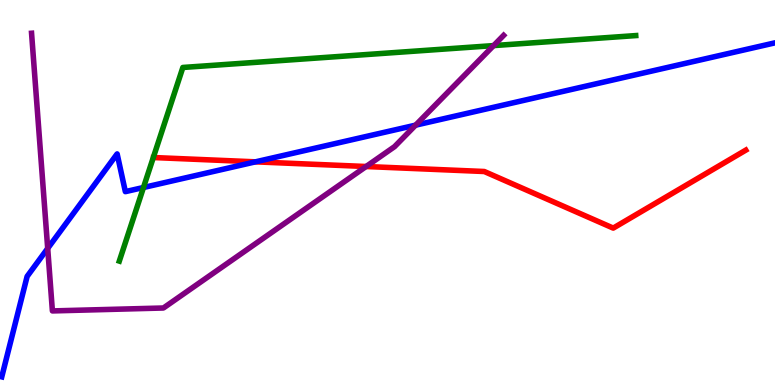[{'lines': ['blue', 'red'], 'intersections': [{'x': 3.3, 'y': 5.8}]}, {'lines': ['green', 'red'], 'intersections': []}, {'lines': ['purple', 'red'], 'intersections': [{'x': 4.72, 'y': 5.67}]}, {'lines': ['blue', 'green'], 'intersections': [{'x': 1.85, 'y': 5.13}]}, {'lines': ['blue', 'purple'], 'intersections': [{'x': 0.616, 'y': 3.55}, {'x': 5.36, 'y': 6.75}]}, {'lines': ['green', 'purple'], 'intersections': [{'x': 6.37, 'y': 8.82}]}]